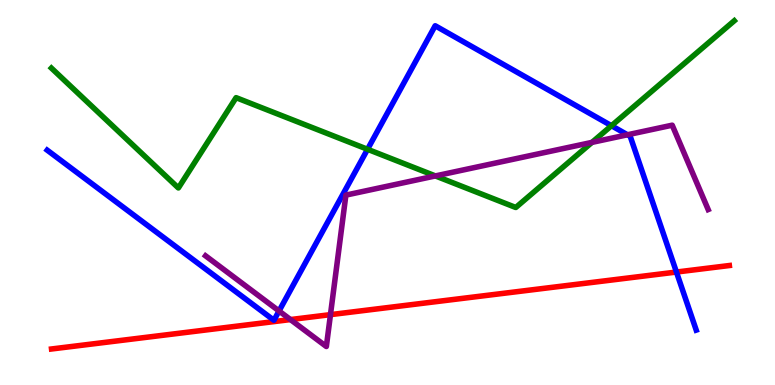[{'lines': ['blue', 'red'], 'intersections': [{'x': 8.73, 'y': 2.93}]}, {'lines': ['green', 'red'], 'intersections': []}, {'lines': ['purple', 'red'], 'intersections': [{'x': 3.75, 'y': 1.7}, {'x': 4.26, 'y': 1.83}]}, {'lines': ['blue', 'green'], 'intersections': [{'x': 4.74, 'y': 6.12}, {'x': 7.89, 'y': 6.73}]}, {'lines': ['blue', 'purple'], 'intersections': [{'x': 3.6, 'y': 1.92}, {'x': 8.1, 'y': 6.5}]}, {'lines': ['green', 'purple'], 'intersections': [{'x': 5.62, 'y': 5.43}, {'x': 7.64, 'y': 6.3}]}]